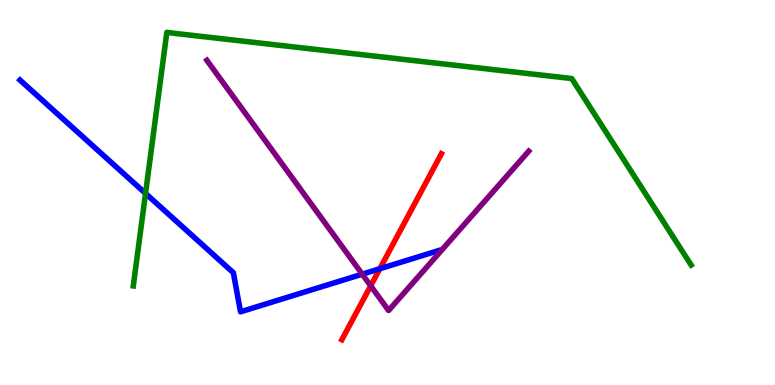[{'lines': ['blue', 'red'], 'intersections': [{'x': 4.9, 'y': 3.02}]}, {'lines': ['green', 'red'], 'intersections': []}, {'lines': ['purple', 'red'], 'intersections': [{'x': 4.78, 'y': 2.58}]}, {'lines': ['blue', 'green'], 'intersections': [{'x': 1.88, 'y': 4.98}]}, {'lines': ['blue', 'purple'], 'intersections': [{'x': 4.67, 'y': 2.88}]}, {'lines': ['green', 'purple'], 'intersections': []}]